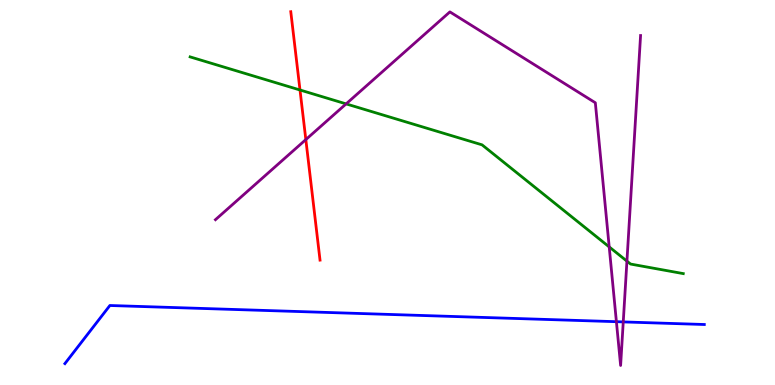[{'lines': ['blue', 'red'], 'intersections': []}, {'lines': ['green', 'red'], 'intersections': [{'x': 3.87, 'y': 7.66}]}, {'lines': ['purple', 'red'], 'intersections': [{'x': 3.95, 'y': 6.37}]}, {'lines': ['blue', 'green'], 'intersections': []}, {'lines': ['blue', 'purple'], 'intersections': [{'x': 7.95, 'y': 1.64}, {'x': 8.04, 'y': 1.64}]}, {'lines': ['green', 'purple'], 'intersections': [{'x': 4.47, 'y': 7.3}, {'x': 7.86, 'y': 3.59}, {'x': 8.09, 'y': 3.22}]}]